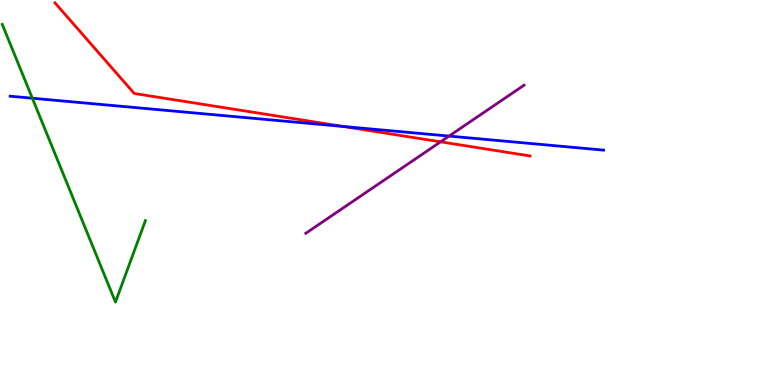[{'lines': ['blue', 'red'], 'intersections': [{'x': 4.43, 'y': 6.71}]}, {'lines': ['green', 'red'], 'intersections': []}, {'lines': ['purple', 'red'], 'intersections': [{'x': 5.69, 'y': 6.32}]}, {'lines': ['blue', 'green'], 'intersections': [{'x': 0.417, 'y': 7.45}]}, {'lines': ['blue', 'purple'], 'intersections': [{'x': 5.79, 'y': 6.47}]}, {'lines': ['green', 'purple'], 'intersections': []}]